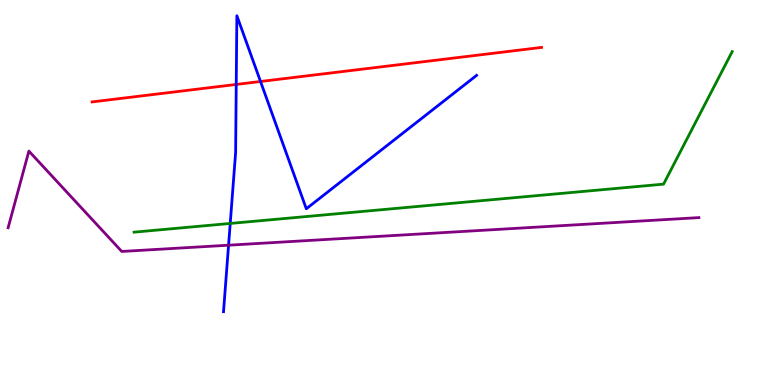[{'lines': ['blue', 'red'], 'intersections': [{'x': 3.05, 'y': 7.81}, {'x': 3.36, 'y': 7.88}]}, {'lines': ['green', 'red'], 'intersections': []}, {'lines': ['purple', 'red'], 'intersections': []}, {'lines': ['blue', 'green'], 'intersections': [{'x': 2.97, 'y': 4.2}]}, {'lines': ['blue', 'purple'], 'intersections': [{'x': 2.95, 'y': 3.63}]}, {'lines': ['green', 'purple'], 'intersections': []}]